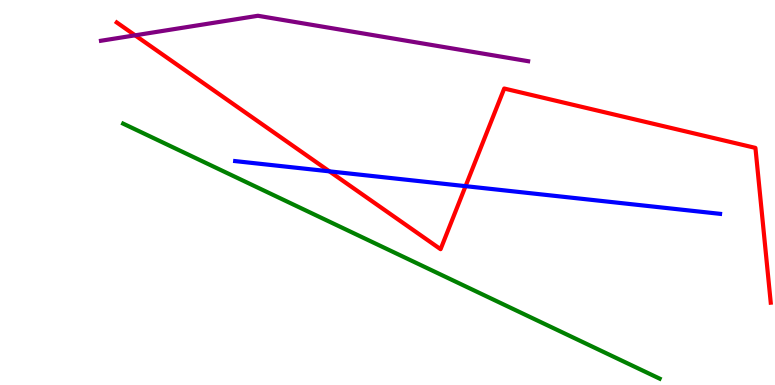[{'lines': ['blue', 'red'], 'intersections': [{'x': 4.25, 'y': 5.55}, {'x': 6.01, 'y': 5.16}]}, {'lines': ['green', 'red'], 'intersections': []}, {'lines': ['purple', 'red'], 'intersections': [{'x': 1.74, 'y': 9.08}]}, {'lines': ['blue', 'green'], 'intersections': []}, {'lines': ['blue', 'purple'], 'intersections': []}, {'lines': ['green', 'purple'], 'intersections': []}]